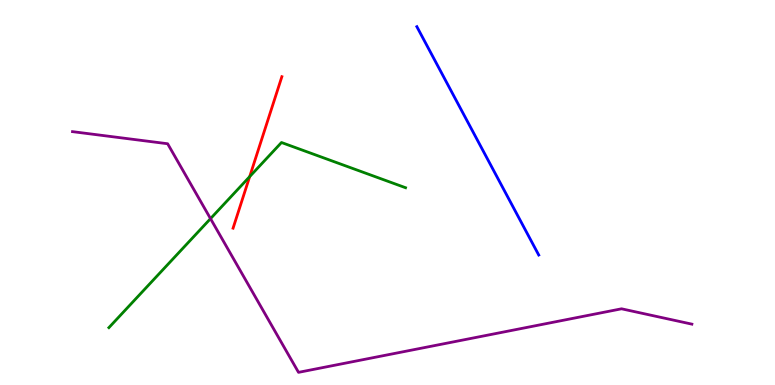[{'lines': ['blue', 'red'], 'intersections': []}, {'lines': ['green', 'red'], 'intersections': [{'x': 3.22, 'y': 5.41}]}, {'lines': ['purple', 'red'], 'intersections': []}, {'lines': ['blue', 'green'], 'intersections': []}, {'lines': ['blue', 'purple'], 'intersections': []}, {'lines': ['green', 'purple'], 'intersections': [{'x': 2.72, 'y': 4.32}]}]